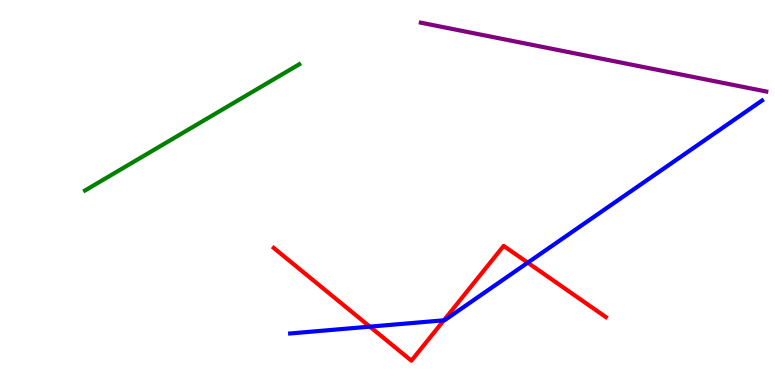[{'lines': ['blue', 'red'], 'intersections': [{'x': 4.77, 'y': 1.52}, {'x': 5.73, 'y': 1.68}, {'x': 6.81, 'y': 3.18}]}, {'lines': ['green', 'red'], 'intersections': []}, {'lines': ['purple', 'red'], 'intersections': []}, {'lines': ['blue', 'green'], 'intersections': []}, {'lines': ['blue', 'purple'], 'intersections': []}, {'lines': ['green', 'purple'], 'intersections': []}]